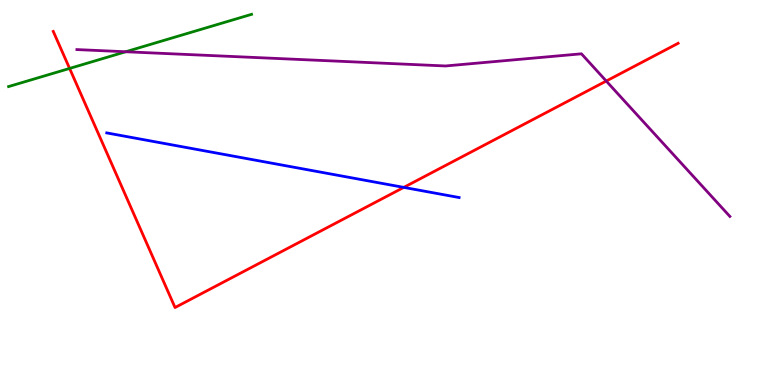[{'lines': ['blue', 'red'], 'intersections': [{'x': 5.21, 'y': 5.13}]}, {'lines': ['green', 'red'], 'intersections': [{'x': 0.898, 'y': 8.22}]}, {'lines': ['purple', 'red'], 'intersections': [{'x': 7.82, 'y': 7.9}]}, {'lines': ['blue', 'green'], 'intersections': []}, {'lines': ['blue', 'purple'], 'intersections': []}, {'lines': ['green', 'purple'], 'intersections': [{'x': 1.62, 'y': 8.66}]}]